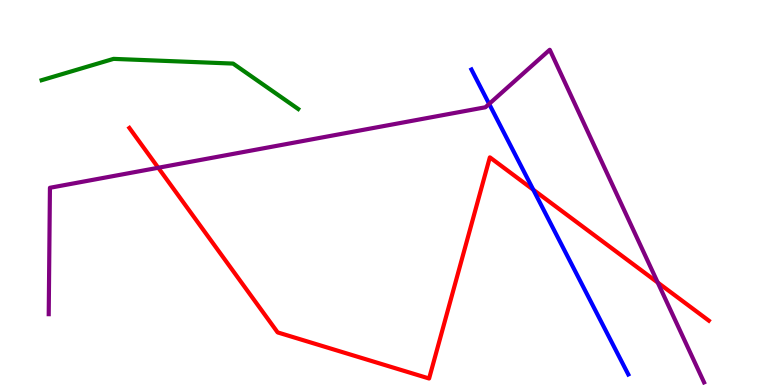[{'lines': ['blue', 'red'], 'intersections': [{'x': 6.88, 'y': 5.07}]}, {'lines': ['green', 'red'], 'intersections': []}, {'lines': ['purple', 'red'], 'intersections': [{'x': 2.04, 'y': 5.64}, {'x': 8.49, 'y': 2.66}]}, {'lines': ['blue', 'green'], 'intersections': []}, {'lines': ['blue', 'purple'], 'intersections': [{'x': 6.31, 'y': 7.3}]}, {'lines': ['green', 'purple'], 'intersections': []}]